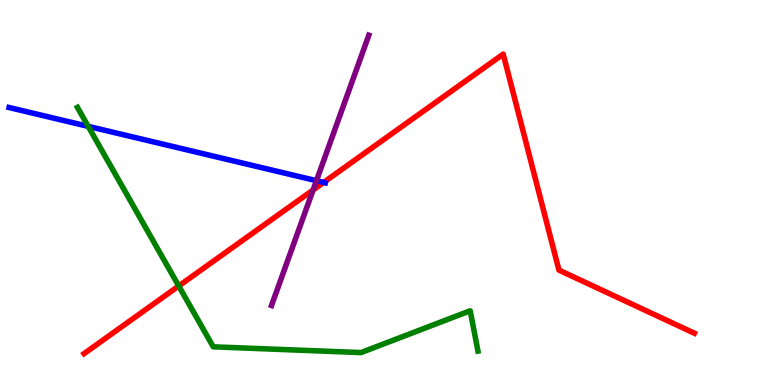[{'lines': ['blue', 'red'], 'intersections': [{'x': 4.18, 'y': 5.26}]}, {'lines': ['green', 'red'], 'intersections': [{'x': 2.31, 'y': 2.57}]}, {'lines': ['purple', 'red'], 'intersections': [{'x': 4.04, 'y': 5.07}]}, {'lines': ['blue', 'green'], 'intersections': [{'x': 1.14, 'y': 6.72}]}, {'lines': ['blue', 'purple'], 'intersections': [{'x': 4.08, 'y': 5.31}]}, {'lines': ['green', 'purple'], 'intersections': []}]